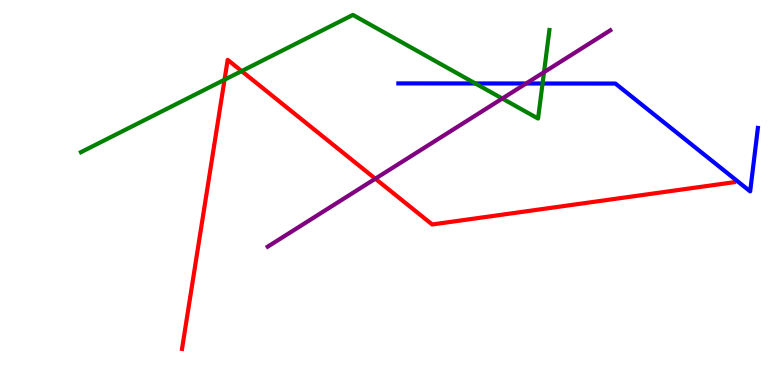[{'lines': ['blue', 'red'], 'intersections': []}, {'lines': ['green', 'red'], 'intersections': [{'x': 2.9, 'y': 7.93}, {'x': 3.12, 'y': 8.15}]}, {'lines': ['purple', 'red'], 'intersections': [{'x': 4.84, 'y': 5.36}]}, {'lines': ['blue', 'green'], 'intersections': [{'x': 6.13, 'y': 7.83}, {'x': 7.0, 'y': 7.83}]}, {'lines': ['blue', 'purple'], 'intersections': [{'x': 6.79, 'y': 7.83}]}, {'lines': ['green', 'purple'], 'intersections': [{'x': 6.48, 'y': 7.44}, {'x': 7.02, 'y': 8.13}]}]